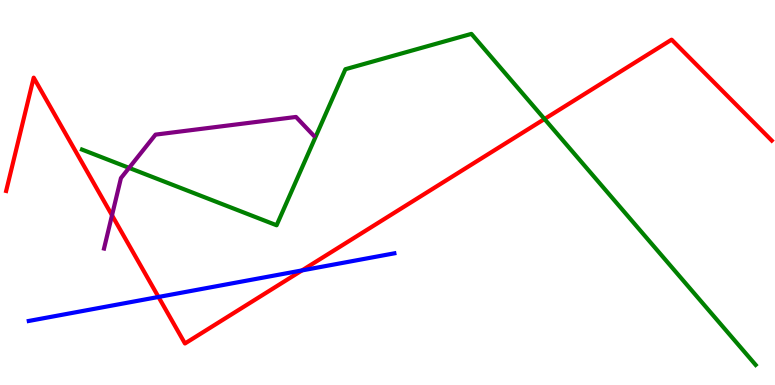[{'lines': ['blue', 'red'], 'intersections': [{'x': 2.05, 'y': 2.29}, {'x': 3.9, 'y': 2.98}]}, {'lines': ['green', 'red'], 'intersections': [{'x': 7.03, 'y': 6.91}]}, {'lines': ['purple', 'red'], 'intersections': [{'x': 1.45, 'y': 4.41}]}, {'lines': ['blue', 'green'], 'intersections': []}, {'lines': ['blue', 'purple'], 'intersections': []}, {'lines': ['green', 'purple'], 'intersections': [{'x': 1.67, 'y': 5.64}]}]